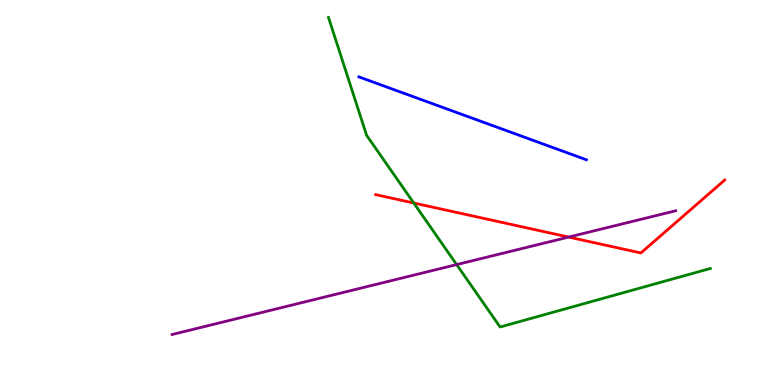[{'lines': ['blue', 'red'], 'intersections': []}, {'lines': ['green', 'red'], 'intersections': [{'x': 5.34, 'y': 4.73}]}, {'lines': ['purple', 'red'], 'intersections': [{'x': 7.34, 'y': 3.84}]}, {'lines': ['blue', 'green'], 'intersections': []}, {'lines': ['blue', 'purple'], 'intersections': []}, {'lines': ['green', 'purple'], 'intersections': [{'x': 5.89, 'y': 3.13}]}]